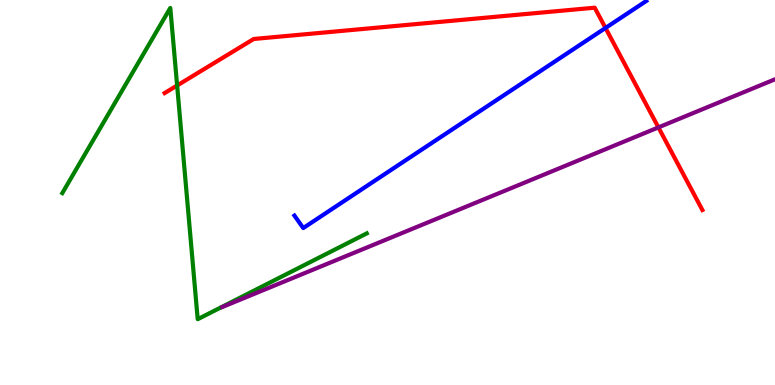[{'lines': ['blue', 'red'], 'intersections': [{'x': 7.81, 'y': 9.27}]}, {'lines': ['green', 'red'], 'intersections': [{'x': 2.29, 'y': 7.78}]}, {'lines': ['purple', 'red'], 'intersections': [{'x': 8.5, 'y': 6.69}]}, {'lines': ['blue', 'green'], 'intersections': []}, {'lines': ['blue', 'purple'], 'intersections': []}, {'lines': ['green', 'purple'], 'intersections': []}]